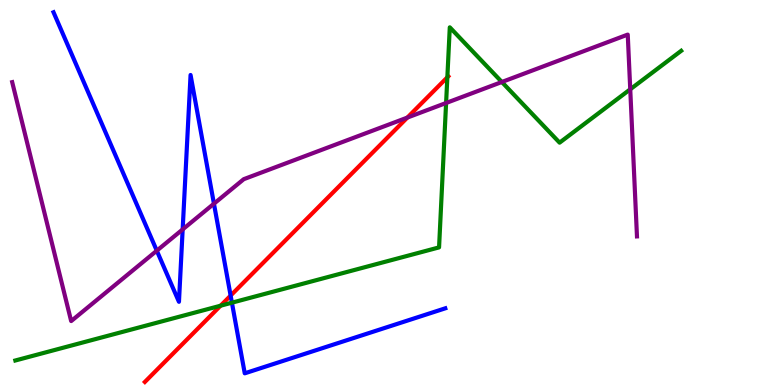[{'lines': ['blue', 'red'], 'intersections': [{'x': 2.98, 'y': 2.32}]}, {'lines': ['green', 'red'], 'intersections': [{'x': 2.85, 'y': 2.06}, {'x': 5.77, 'y': 7.99}]}, {'lines': ['purple', 'red'], 'intersections': [{'x': 5.26, 'y': 6.95}]}, {'lines': ['blue', 'green'], 'intersections': [{'x': 2.99, 'y': 2.14}]}, {'lines': ['blue', 'purple'], 'intersections': [{'x': 2.02, 'y': 3.49}, {'x': 2.36, 'y': 4.04}, {'x': 2.76, 'y': 4.71}]}, {'lines': ['green', 'purple'], 'intersections': [{'x': 5.76, 'y': 7.32}, {'x': 6.48, 'y': 7.87}, {'x': 8.13, 'y': 7.68}]}]